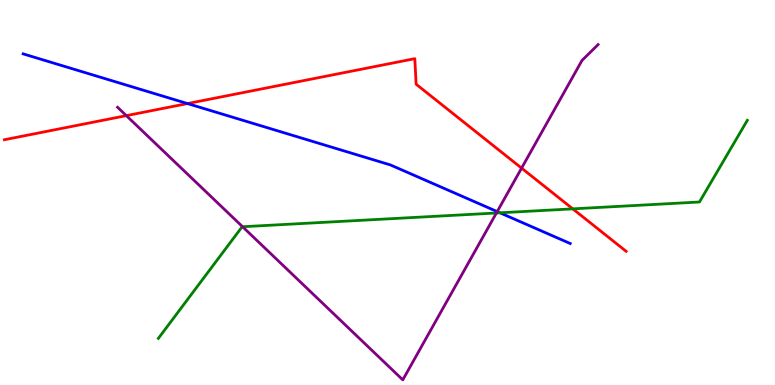[{'lines': ['blue', 'red'], 'intersections': [{'x': 2.42, 'y': 7.31}]}, {'lines': ['green', 'red'], 'intersections': [{'x': 7.39, 'y': 4.58}]}, {'lines': ['purple', 'red'], 'intersections': [{'x': 1.63, 'y': 7.0}, {'x': 6.73, 'y': 5.63}]}, {'lines': ['blue', 'green'], 'intersections': [{'x': 6.45, 'y': 4.47}]}, {'lines': ['blue', 'purple'], 'intersections': [{'x': 6.42, 'y': 4.5}]}, {'lines': ['green', 'purple'], 'intersections': [{'x': 3.13, 'y': 4.11}, {'x': 6.41, 'y': 4.47}]}]